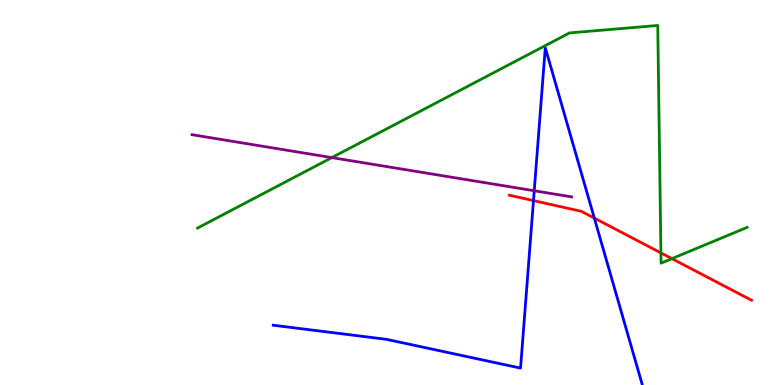[{'lines': ['blue', 'red'], 'intersections': [{'x': 6.88, 'y': 4.79}, {'x': 7.67, 'y': 4.33}]}, {'lines': ['green', 'red'], 'intersections': [{'x': 8.53, 'y': 3.43}, {'x': 8.67, 'y': 3.28}]}, {'lines': ['purple', 'red'], 'intersections': []}, {'lines': ['blue', 'green'], 'intersections': []}, {'lines': ['blue', 'purple'], 'intersections': [{'x': 6.89, 'y': 5.05}]}, {'lines': ['green', 'purple'], 'intersections': [{'x': 4.28, 'y': 5.91}]}]